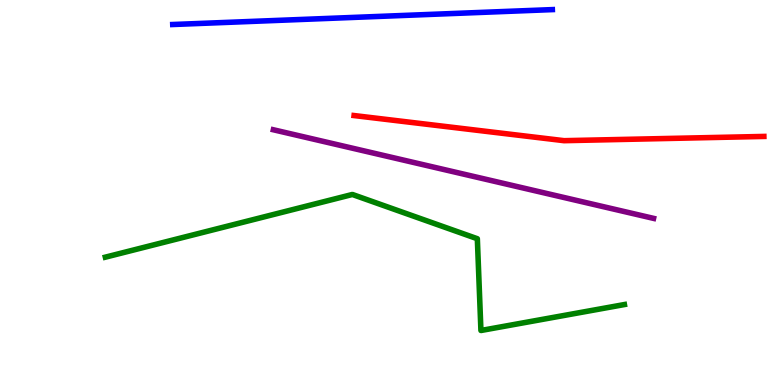[{'lines': ['blue', 'red'], 'intersections': []}, {'lines': ['green', 'red'], 'intersections': []}, {'lines': ['purple', 'red'], 'intersections': []}, {'lines': ['blue', 'green'], 'intersections': []}, {'lines': ['blue', 'purple'], 'intersections': []}, {'lines': ['green', 'purple'], 'intersections': []}]